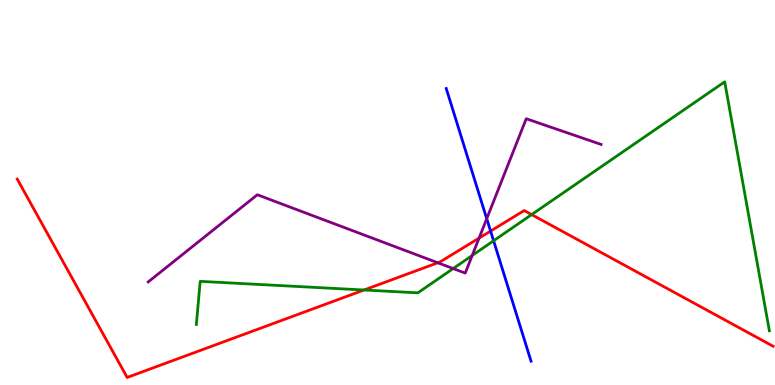[{'lines': ['blue', 'red'], 'intersections': [{'x': 6.33, 'y': 4.0}]}, {'lines': ['green', 'red'], 'intersections': [{'x': 4.7, 'y': 2.47}, {'x': 6.86, 'y': 4.43}]}, {'lines': ['purple', 'red'], 'intersections': [{'x': 5.65, 'y': 3.17}, {'x': 6.18, 'y': 3.82}]}, {'lines': ['blue', 'green'], 'intersections': [{'x': 6.37, 'y': 3.75}]}, {'lines': ['blue', 'purple'], 'intersections': [{'x': 6.28, 'y': 4.32}]}, {'lines': ['green', 'purple'], 'intersections': [{'x': 5.85, 'y': 3.02}, {'x': 6.09, 'y': 3.36}]}]